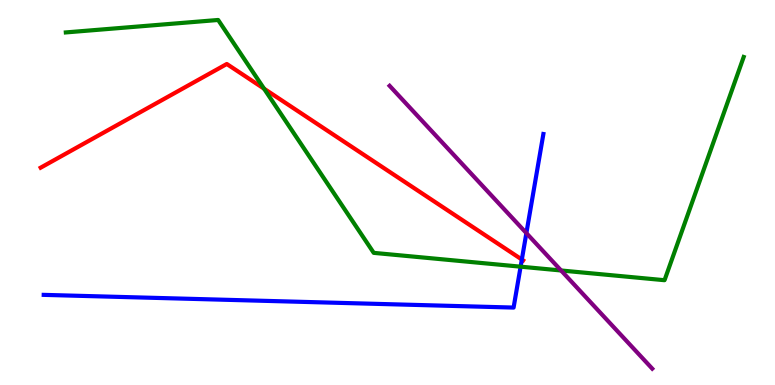[{'lines': ['blue', 'red'], 'intersections': [{'x': 6.73, 'y': 3.26}]}, {'lines': ['green', 'red'], 'intersections': [{'x': 3.41, 'y': 7.7}]}, {'lines': ['purple', 'red'], 'intersections': []}, {'lines': ['blue', 'green'], 'intersections': [{'x': 6.72, 'y': 3.07}]}, {'lines': ['blue', 'purple'], 'intersections': [{'x': 6.79, 'y': 3.95}]}, {'lines': ['green', 'purple'], 'intersections': [{'x': 7.24, 'y': 2.97}]}]